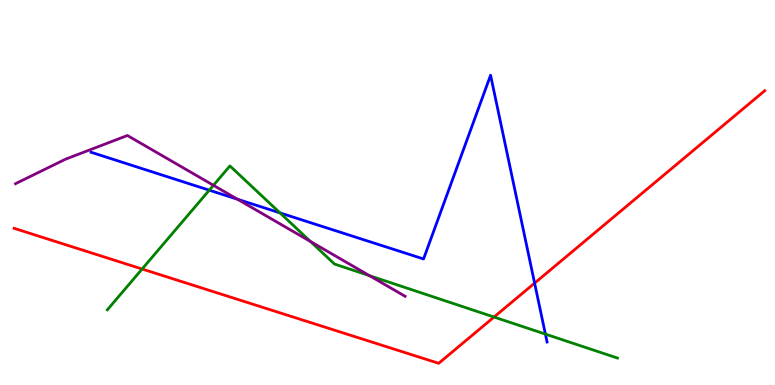[{'lines': ['blue', 'red'], 'intersections': [{'x': 6.9, 'y': 2.65}]}, {'lines': ['green', 'red'], 'intersections': [{'x': 1.83, 'y': 3.01}, {'x': 6.37, 'y': 1.77}]}, {'lines': ['purple', 'red'], 'intersections': []}, {'lines': ['blue', 'green'], 'intersections': [{'x': 2.7, 'y': 5.06}, {'x': 3.61, 'y': 4.47}, {'x': 7.04, 'y': 1.32}]}, {'lines': ['blue', 'purple'], 'intersections': [{'x': 3.06, 'y': 4.82}]}, {'lines': ['green', 'purple'], 'intersections': [{'x': 2.75, 'y': 5.19}, {'x': 4.01, 'y': 3.73}, {'x': 4.77, 'y': 2.84}]}]